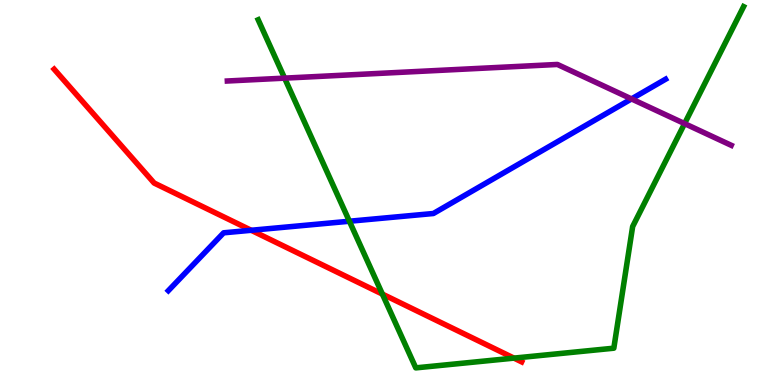[{'lines': ['blue', 'red'], 'intersections': [{'x': 3.24, 'y': 4.02}]}, {'lines': ['green', 'red'], 'intersections': [{'x': 4.93, 'y': 2.36}, {'x': 6.63, 'y': 0.698}]}, {'lines': ['purple', 'red'], 'intersections': []}, {'lines': ['blue', 'green'], 'intersections': [{'x': 4.51, 'y': 4.25}]}, {'lines': ['blue', 'purple'], 'intersections': [{'x': 8.15, 'y': 7.43}]}, {'lines': ['green', 'purple'], 'intersections': [{'x': 3.67, 'y': 7.97}, {'x': 8.83, 'y': 6.79}]}]